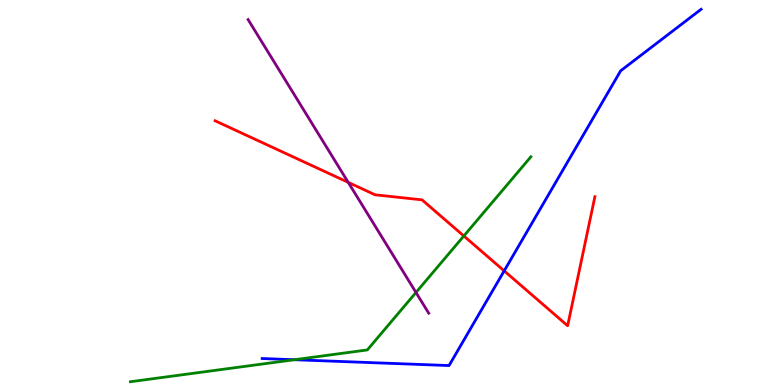[{'lines': ['blue', 'red'], 'intersections': [{'x': 6.51, 'y': 2.96}]}, {'lines': ['green', 'red'], 'intersections': [{'x': 5.98, 'y': 3.87}]}, {'lines': ['purple', 'red'], 'intersections': [{'x': 4.49, 'y': 5.26}]}, {'lines': ['blue', 'green'], 'intersections': [{'x': 3.8, 'y': 0.656}]}, {'lines': ['blue', 'purple'], 'intersections': []}, {'lines': ['green', 'purple'], 'intersections': [{'x': 5.37, 'y': 2.4}]}]